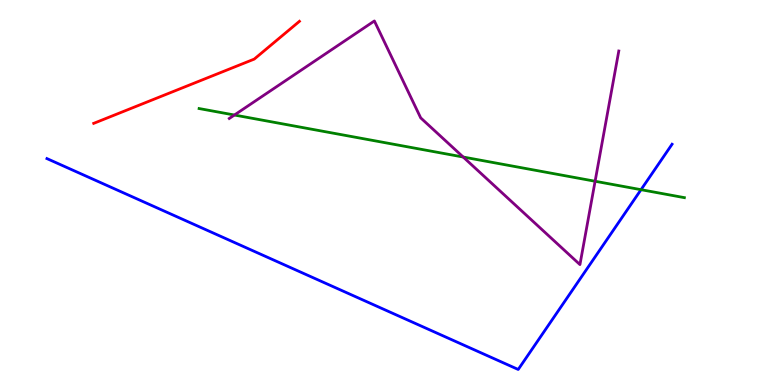[{'lines': ['blue', 'red'], 'intersections': []}, {'lines': ['green', 'red'], 'intersections': []}, {'lines': ['purple', 'red'], 'intersections': []}, {'lines': ['blue', 'green'], 'intersections': [{'x': 8.27, 'y': 5.07}]}, {'lines': ['blue', 'purple'], 'intersections': []}, {'lines': ['green', 'purple'], 'intersections': [{'x': 3.02, 'y': 7.01}, {'x': 5.98, 'y': 5.92}, {'x': 7.68, 'y': 5.29}]}]